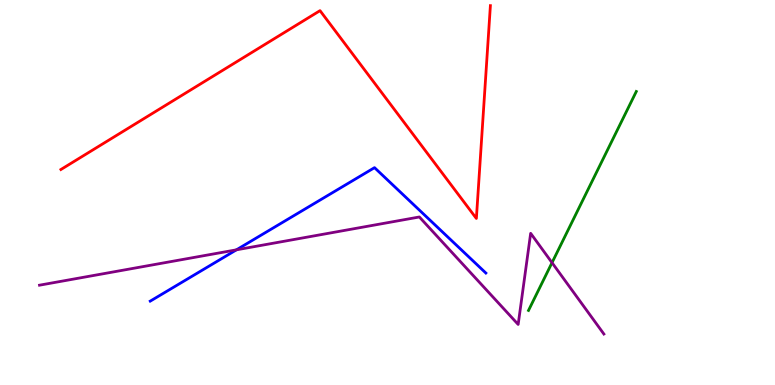[{'lines': ['blue', 'red'], 'intersections': []}, {'lines': ['green', 'red'], 'intersections': []}, {'lines': ['purple', 'red'], 'intersections': []}, {'lines': ['blue', 'green'], 'intersections': []}, {'lines': ['blue', 'purple'], 'intersections': [{'x': 3.05, 'y': 3.51}]}, {'lines': ['green', 'purple'], 'intersections': [{'x': 7.12, 'y': 3.18}]}]